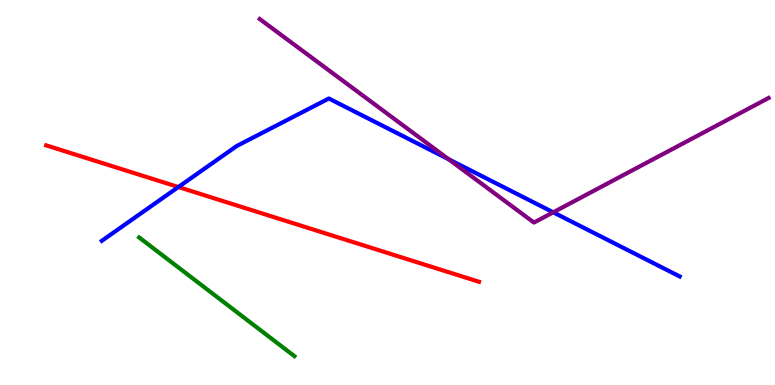[{'lines': ['blue', 'red'], 'intersections': [{'x': 2.3, 'y': 5.14}]}, {'lines': ['green', 'red'], 'intersections': []}, {'lines': ['purple', 'red'], 'intersections': []}, {'lines': ['blue', 'green'], 'intersections': []}, {'lines': ['blue', 'purple'], 'intersections': [{'x': 5.79, 'y': 5.86}, {'x': 7.14, 'y': 4.49}]}, {'lines': ['green', 'purple'], 'intersections': []}]